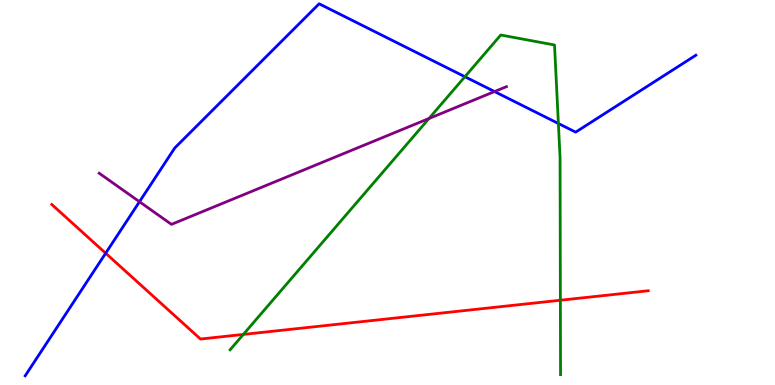[{'lines': ['blue', 'red'], 'intersections': [{'x': 1.36, 'y': 3.42}]}, {'lines': ['green', 'red'], 'intersections': [{'x': 3.14, 'y': 1.31}, {'x': 7.23, 'y': 2.2}]}, {'lines': ['purple', 'red'], 'intersections': []}, {'lines': ['blue', 'green'], 'intersections': [{'x': 6.0, 'y': 8.01}, {'x': 7.2, 'y': 6.79}]}, {'lines': ['blue', 'purple'], 'intersections': [{'x': 1.8, 'y': 4.76}, {'x': 6.38, 'y': 7.62}]}, {'lines': ['green', 'purple'], 'intersections': [{'x': 5.54, 'y': 6.92}]}]